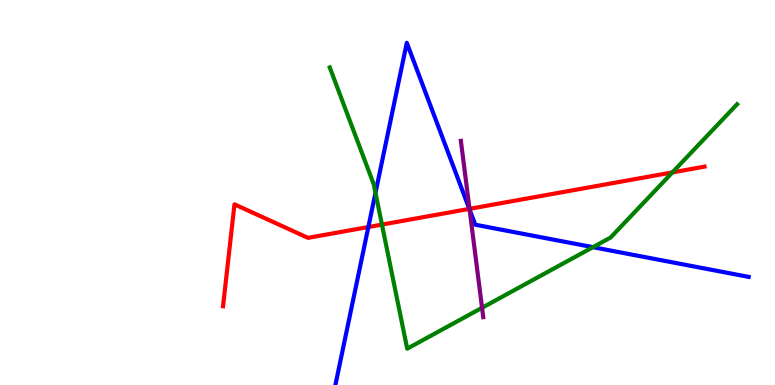[{'lines': ['blue', 'red'], 'intersections': [{'x': 4.75, 'y': 4.1}, {'x': 6.06, 'y': 4.57}]}, {'lines': ['green', 'red'], 'intersections': [{'x': 4.93, 'y': 4.17}, {'x': 8.68, 'y': 5.52}]}, {'lines': ['purple', 'red'], 'intersections': [{'x': 6.06, 'y': 4.58}]}, {'lines': ['blue', 'green'], 'intersections': [{'x': 4.85, 'y': 4.99}, {'x': 7.65, 'y': 3.58}]}, {'lines': ['blue', 'purple'], 'intersections': [{'x': 6.06, 'y': 4.56}]}, {'lines': ['green', 'purple'], 'intersections': [{'x': 6.22, 'y': 2.01}]}]